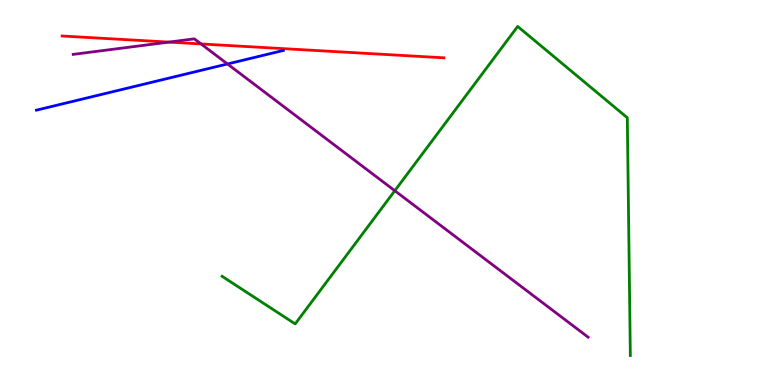[{'lines': ['blue', 'red'], 'intersections': []}, {'lines': ['green', 'red'], 'intersections': []}, {'lines': ['purple', 'red'], 'intersections': [{'x': 2.18, 'y': 8.91}, {'x': 2.59, 'y': 8.86}]}, {'lines': ['blue', 'green'], 'intersections': []}, {'lines': ['blue', 'purple'], 'intersections': [{'x': 2.94, 'y': 8.34}]}, {'lines': ['green', 'purple'], 'intersections': [{'x': 5.09, 'y': 5.05}]}]